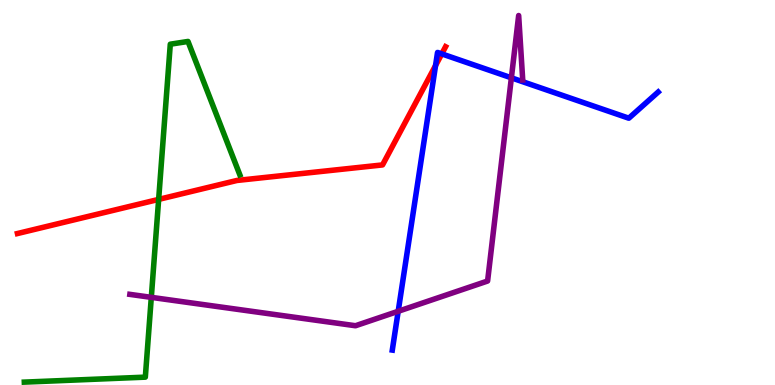[{'lines': ['blue', 'red'], 'intersections': [{'x': 5.62, 'y': 8.3}, {'x': 5.7, 'y': 8.6}]}, {'lines': ['green', 'red'], 'intersections': [{'x': 2.05, 'y': 4.82}]}, {'lines': ['purple', 'red'], 'intersections': []}, {'lines': ['blue', 'green'], 'intersections': []}, {'lines': ['blue', 'purple'], 'intersections': [{'x': 5.14, 'y': 1.91}, {'x': 6.6, 'y': 7.98}]}, {'lines': ['green', 'purple'], 'intersections': [{'x': 1.95, 'y': 2.28}]}]